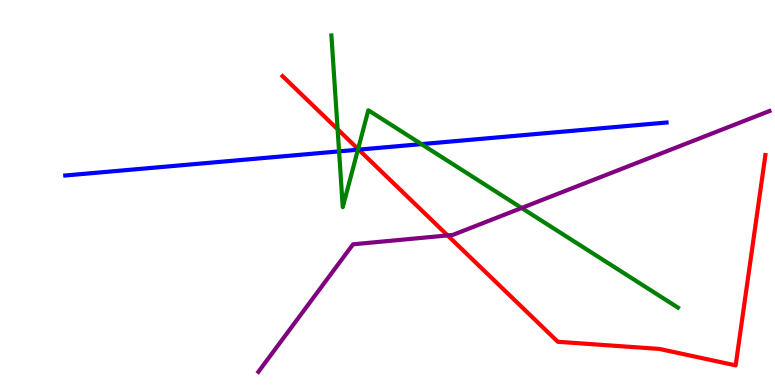[{'lines': ['blue', 'red'], 'intersections': [{'x': 4.63, 'y': 6.11}]}, {'lines': ['green', 'red'], 'intersections': [{'x': 4.36, 'y': 6.64}, {'x': 4.62, 'y': 6.13}]}, {'lines': ['purple', 'red'], 'intersections': [{'x': 5.78, 'y': 3.88}]}, {'lines': ['blue', 'green'], 'intersections': [{'x': 4.38, 'y': 6.07}, {'x': 4.62, 'y': 6.11}, {'x': 5.44, 'y': 6.26}]}, {'lines': ['blue', 'purple'], 'intersections': []}, {'lines': ['green', 'purple'], 'intersections': [{'x': 6.73, 'y': 4.6}]}]